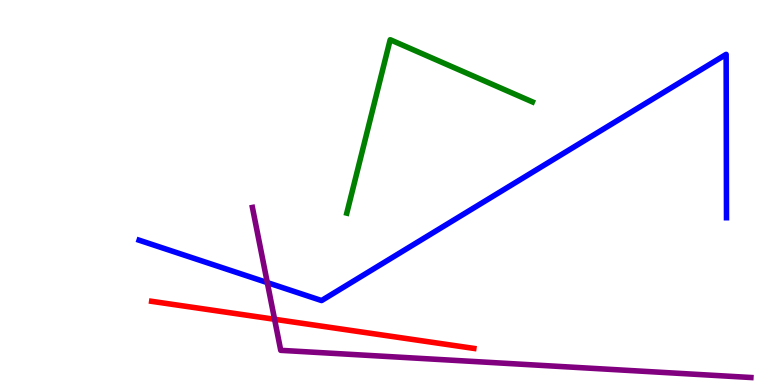[{'lines': ['blue', 'red'], 'intersections': []}, {'lines': ['green', 'red'], 'intersections': []}, {'lines': ['purple', 'red'], 'intersections': [{'x': 3.54, 'y': 1.71}]}, {'lines': ['blue', 'green'], 'intersections': []}, {'lines': ['blue', 'purple'], 'intersections': [{'x': 3.45, 'y': 2.66}]}, {'lines': ['green', 'purple'], 'intersections': []}]